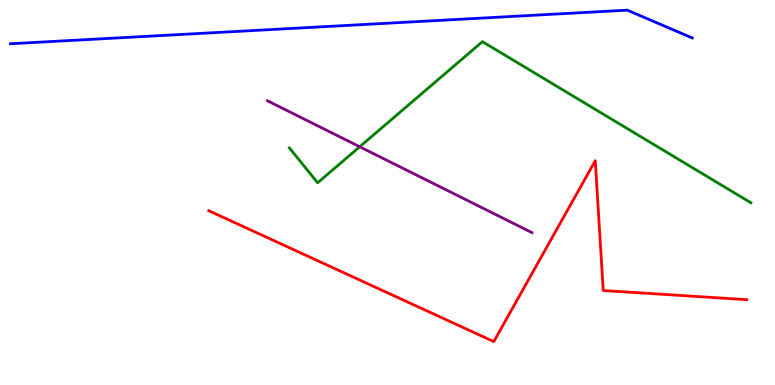[{'lines': ['blue', 'red'], 'intersections': []}, {'lines': ['green', 'red'], 'intersections': []}, {'lines': ['purple', 'red'], 'intersections': []}, {'lines': ['blue', 'green'], 'intersections': []}, {'lines': ['blue', 'purple'], 'intersections': []}, {'lines': ['green', 'purple'], 'intersections': [{'x': 4.64, 'y': 6.19}]}]